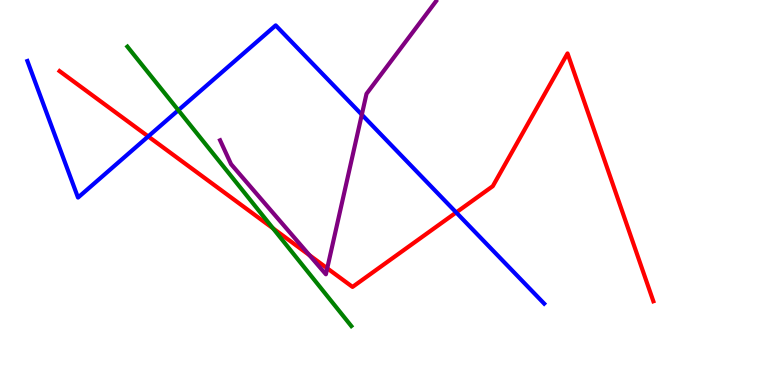[{'lines': ['blue', 'red'], 'intersections': [{'x': 1.91, 'y': 6.46}, {'x': 5.89, 'y': 4.48}]}, {'lines': ['green', 'red'], 'intersections': [{'x': 3.52, 'y': 4.07}]}, {'lines': ['purple', 'red'], 'intersections': [{'x': 3.99, 'y': 3.37}, {'x': 4.22, 'y': 3.03}]}, {'lines': ['blue', 'green'], 'intersections': [{'x': 2.3, 'y': 7.14}]}, {'lines': ['blue', 'purple'], 'intersections': [{'x': 4.67, 'y': 7.02}]}, {'lines': ['green', 'purple'], 'intersections': []}]